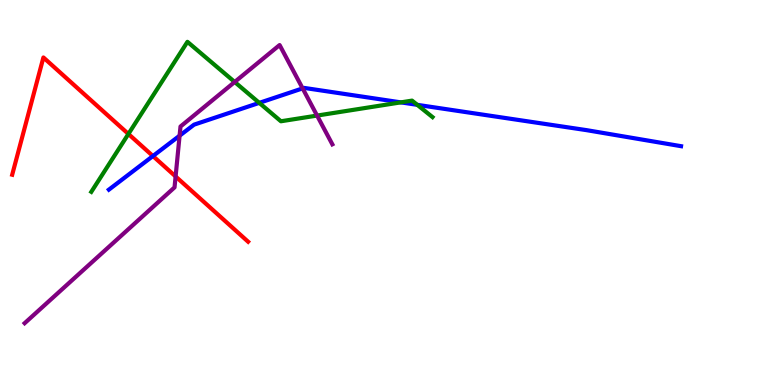[{'lines': ['blue', 'red'], 'intersections': [{'x': 1.97, 'y': 5.95}]}, {'lines': ['green', 'red'], 'intersections': [{'x': 1.66, 'y': 6.52}]}, {'lines': ['purple', 'red'], 'intersections': [{'x': 2.27, 'y': 5.42}]}, {'lines': ['blue', 'green'], 'intersections': [{'x': 3.35, 'y': 7.33}, {'x': 5.17, 'y': 7.34}, {'x': 5.38, 'y': 7.28}]}, {'lines': ['blue', 'purple'], 'intersections': [{'x': 2.32, 'y': 6.48}, {'x': 3.9, 'y': 7.7}]}, {'lines': ['green', 'purple'], 'intersections': [{'x': 3.03, 'y': 7.87}, {'x': 4.09, 'y': 7.0}]}]